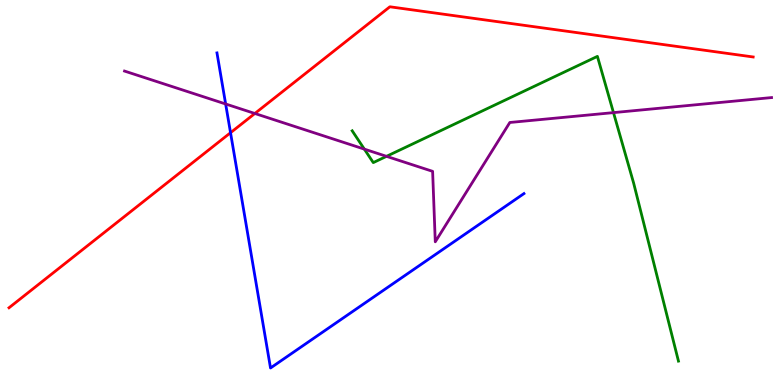[{'lines': ['blue', 'red'], 'intersections': [{'x': 2.97, 'y': 6.55}]}, {'lines': ['green', 'red'], 'intersections': []}, {'lines': ['purple', 'red'], 'intersections': [{'x': 3.29, 'y': 7.05}]}, {'lines': ['blue', 'green'], 'intersections': []}, {'lines': ['blue', 'purple'], 'intersections': [{'x': 2.91, 'y': 7.3}]}, {'lines': ['green', 'purple'], 'intersections': [{'x': 4.7, 'y': 6.13}, {'x': 4.99, 'y': 5.94}, {'x': 7.92, 'y': 7.07}]}]